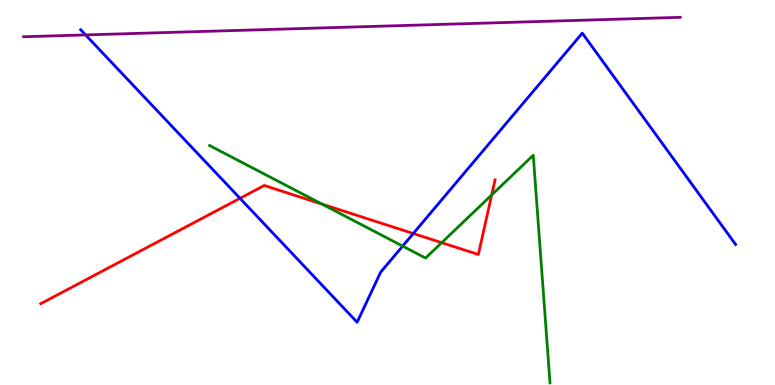[{'lines': ['blue', 'red'], 'intersections': [{'x': 3.1, 'y': 4.85}, {'x': 5.33, 'y': 3.93}]}, {'lines': ['green', 'red'], 'intersections': [{'x': 4.16, 'y': 4.7}, {'x': 5.7, 'y': 3.7}, {'x': 6.34, 'y': 4.94}]}, {'lines': ['purple', 'red'], 'intersections': []}, {'lines': ['blue', 'green'], 'intersections': [{'x': 5.2, 'y': 3.61}]}, {'lines': ['blue', 'purple'], 'intersections': [{'x': 1.1, 'y': 9.09}]}, {'lines': ['green', 'purple'], 'intersections': []}]